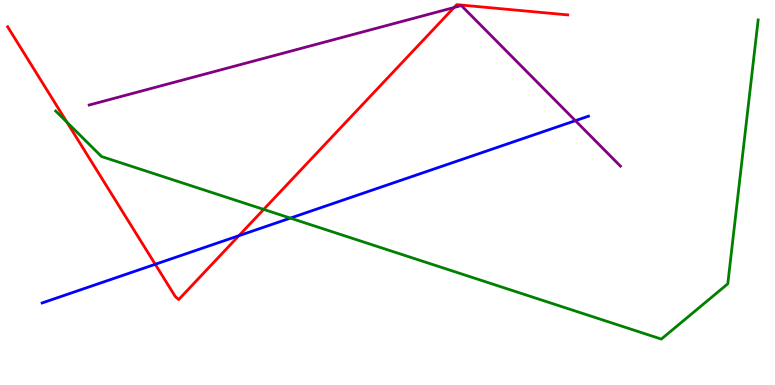[{'lines': ['blue', 'red'], 'intersections': [{'x': 2.0, 'y': 3.14}, {'x': 3.08, 'y': 3.88}]}, {'lines': ['green', 'red'], 'intersections': [{'x': 0.864, 'y': 6.83}, {'x': 3.4, 'y': 4.56}]}, {'lines': ['purple', 'red'], 'intersections': [{'x': 5.86, 'y': 9.8}]}, {'lines': ['blue', 'green'], 'intersections': [{'x': 3.75, 'y': 4.33}]}, {'lines': ['blue', 'purple'], 'intersections': [{'x': 7.42, 'y': 6.87}]}, {'lines': ['green', 'purple'], 'intersections': []}]